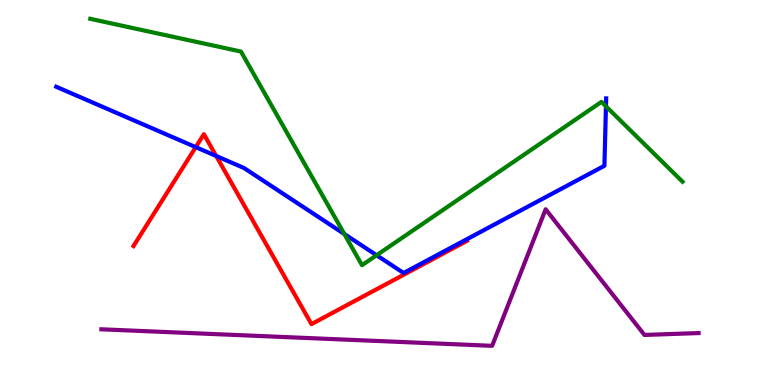[{'lines': ['blue', 'red'], 'intersections': [{'x': 2.53, 'y': 6.18}, {'x': 2.79, 'y': 5.95}]}, {'lines': ['green', 'red'], 'intersections': []}, {'lines': ['purple', 'red'], 'intersections': []}, {'lines': ['blue', 'green'], 'intersections': [{'x': 4.44, 'y': 3.92}, {'x': 4.86, 'y': 3.37}, {'x': 7.82, 'y': 7.24}]}, {'lines': ['blue', 'purple'], 'intersections': []}, {'lines': ['green', 'purple'], 'intersections': []}]